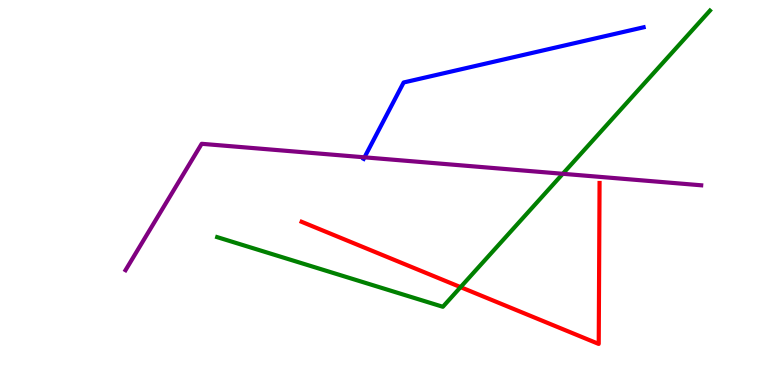[{'lines': ['blue', 'red'], 'intersections': []}, {'lines': ['green', 'red'], 'intersections': [{'x': 5.94, 'y': 2.54}]}, {'lines': ['purple', 'red'], 'intersections': []}, {'lines': ['blue', 'green'], 'intersections': []}, {'lines': ['blue', 'purple'], 'intersections': [{'x': 4.7, 'y': 5.91}]}, {'lines': ['green', 'purple'], 'intersections': [{'x': 7.26, 'y': 5.49}]}]